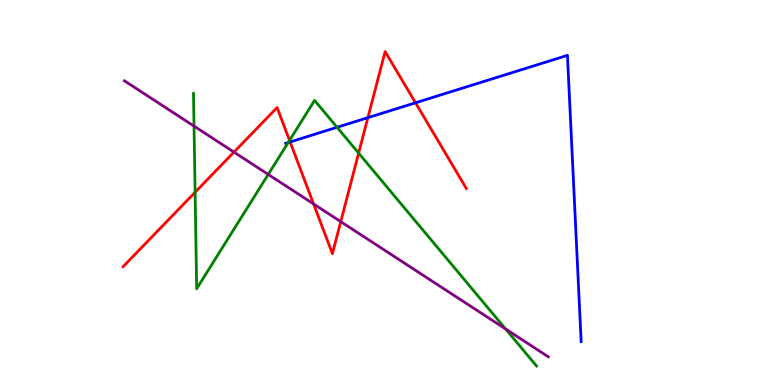[{'lines': ['blue', 'red'], 'intersections': [{'x': 3.74, 'y': 6.31}, {'x': 4.75, 'y': 6.94}, {'x': 5.36, 'y': 7.33}]}, {'lines': ['green', 'red'], 'intersections': [{'x': 2.52, 'y': 5.01}, {'x': 3.74, 'y': 6.35}, {'x': 4.63, 'y': 6.02}]}, {'lines': ['purple', 'red'], 'intersections': [{'x': 3.02, 'y': 6.05}, {'x': 4.05, 'y': 4.7}, {'x': 4.4, 'y': 4.24}]}, {'lines': ['blue', 'green'], 'intersections': [{'x': 3.72, 'y': 6.3}, {'x': 4.35, 'y': 6.69}]}, {'lines': ['blue', 'purple'], 'intersections': []}, {'lines': ['green', 'purple'], 'intersections': [{'x': 2.5, 'y': 6.72}, {'x': 3.46, 'y': 5.47}, {'x': 6.52, 'y': 1.45}]}]